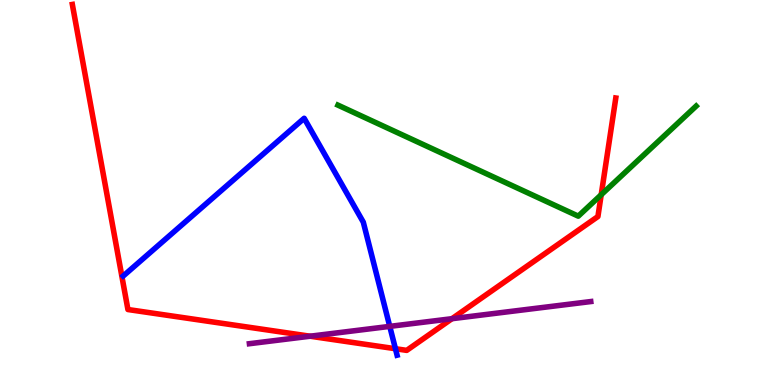[{'lines': ['blue', 'red'], 'intersections': [{'x': 5.1, 'y': 0.942}]}, {'lines': ['green', 'red'], 'intersections': [{'x': 7.76, 'y': 4.94}]}, {'lines': ['purple', 'red'], 'intersections': [{'x': 4.0, 'y': 1.27}, {'x': 5.83, 'y': 1.72}]}, {'lines': ['blue', 'green'], 'intersections': []}, {'lines': ['blue', 'purple'], 'intersections': [{'x': 5.03, 'y': 1.52}]}, {'lines': ['green', 'purple'], 'intersections': []}]